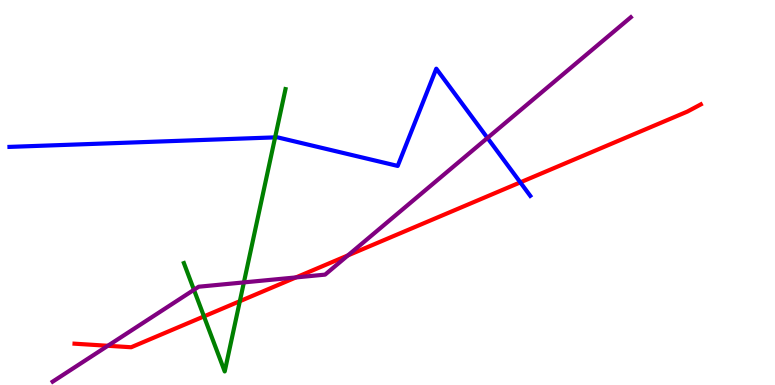[{'lines': ['blue', 'red'], 'intersections': [{'x': 6.71, 'y': 5.26}]}, {'lines': ['green', 'red'], 'intersections': [{'x': 2.63, 'y': 1.78}, {'x': 3.09, 'y': 2.18}]}, {'lines': ['purple', 'red'], 'intersections': [{'x': 1.39, 'y': 1.02}, {'x': 3.82, 'y': 2.79}, {'x': 4.49, 'y': 3.37}]}, {'lines': ['blue', 'green'], 'intersections': [{'x': 3.55, 'y': 6.43}]}, {'lines': ['blue', 'purple'], 'intersections': [{'x': 6.29, 'y': 6.42}]}, {'lines': ['green', 'purple'], 'intersections': [{'x': 2.5, 'y': 2.47}, {'x': 3.15, 'y': 2.67}]}]